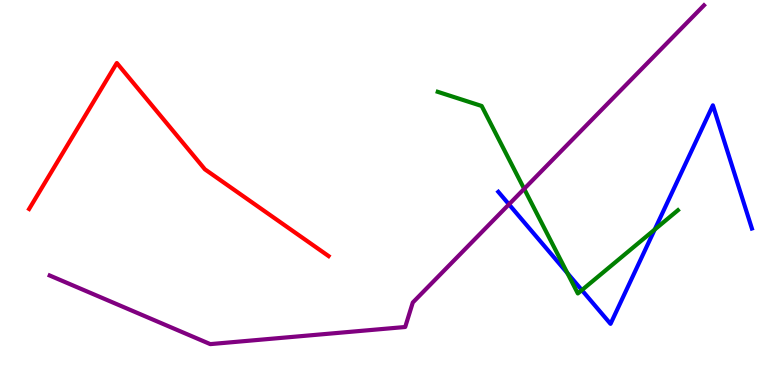[{'lines': ['blue', 'red'], 'intersections': []}, {'lines': ['green', 'red'], 'intersections': []}, {'lines': ['purple', 'red'], 'intersections': []}, {'lines': ['blue', 'green'], 'intersections': [{'x': 7.32, 'y': 2.91}, {'x': 7.51, 'y': 2.46}, {'x': 8.45, 'y': 4.04}]}, {'lines': ['blue', 'purple'], 'intersections': [{'x': 6.57, 'y': 4.69}]}, {'lines': ['green', 'purple'], 'intersections': [{'x': 6.76, 'y': 5.09}]}]